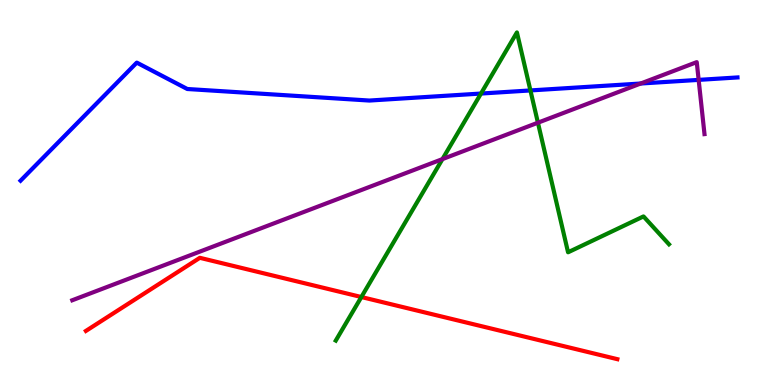[{'lines': ['blue', 'red'], 'intersections': []}, {'lines': ['green', 'red'], 'intersections': [{'x': 4.66, 'y': 2.28}]}, {'lines': ['purple', 'red'], 'intersections': []}, {'lines': ['blue', 'green'], 'intersections': [{'x': 6.21, 'y': 7.57}, {'x': 6.84, 'y': 7.65}]}, {'lines': ['blue', 'purple'], 'intersections': [{'x': 8.27, 'y': 7.83}, {'x': 9.01, 'y': 7.93}]}, {'lines': ['green', 'purple'], 'intersections': [{'x': 5.71, 'y': 5.87}, {'x': 6.94, 'y': 6.81}]}]